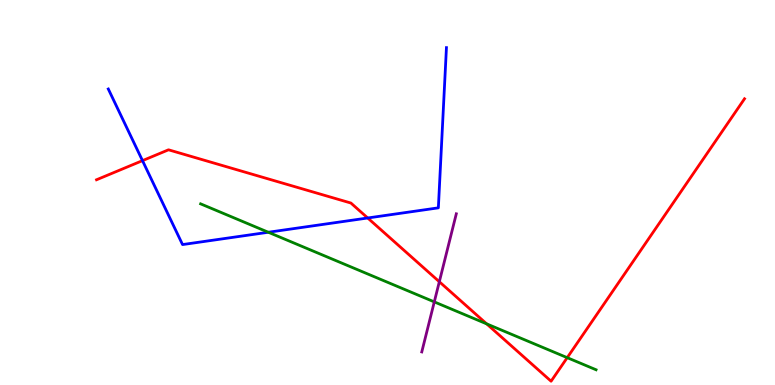[{'lines': ['blue', 'red'], 'intersections': [{'x': 1.84, 'y': 5.83}, {'x': 4.74, 'y': 4.34}]}, {'lines': ['green', 'red'], 'intersections': [{'x': 6.28, 'y': 1.59}, {'x': 7.32, 'y': 0.71}]}, {'lines': ['purple', 'red'], 'intersections': [{'x': 5.67, 'y': 2.68}]}, {'lines': ['blue', 'green'], 'intersections': [{'x': 3.46, 'y': 3.97}]}, {'lines': ['blue', 'purple'], 'intersections': []}, {'lines': ['green', 'purple'], 'intersections': [{'x': 5.6, 'y': 2.16}]}]